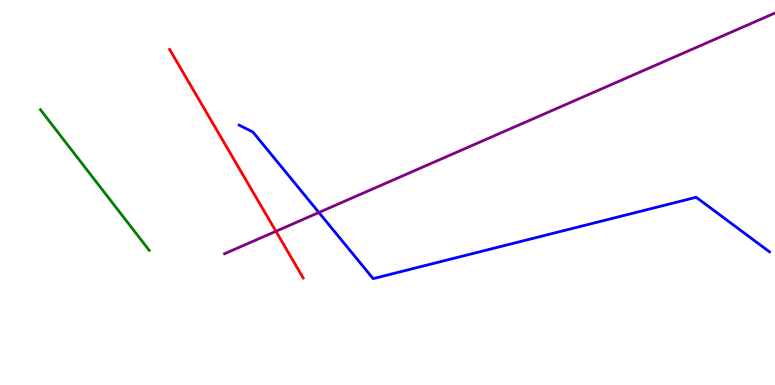[{'lines': ['blue', 'red'], 'intersections': []}, {'lines': ['green', 'red'], 'intersections': []}, {'lines': ['purple', 'red'], 'intersections': [{'x': 3.56, 'y': 3.99}]}, {'lines': ['blue', 'green'], 'intersections': []}, {'lines': ['blue', 'purple'], 'intersections': [{'x': 4.11, 'y': 4.48}]}, {'lines': ['green', 'purple'], 'intersections': []}]